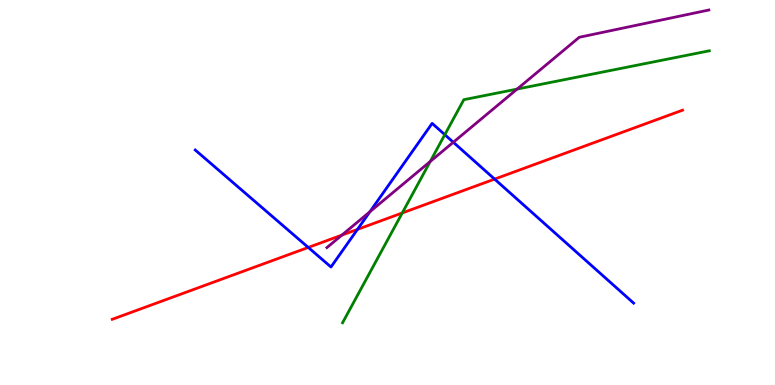[{'lines': ['blue', 'red'], 'intersections': [{'x': 3.98, 'y': 3.57}, {'x': 4.61, 'y': 4.04}, {'x': 6.38, 'y': 5.35}]}, {'lines': ['green', 'red'], 'intersections': [{'x': 5.19, 'y': 4.47}]}, {'lines': ['purple', 'red'], 'intersections': [{'x': 4.41, 'y': 3.89}]}, {'lines': ['blue', 'green'], 'intersections': [{'x': 5.74, 'y': 6.5}]}, {'lines': ['blue', 'purple'], 'intersections': [{'x': 4.77, 'y': 4.5}, {'x': 5.85, 'y': 6.31}]}, {'lines': ['green', 'purple'], 'intersections': [{'x': 5.55, 'y': 5.81}, {'x': 6.67, 'y': 7.69}]}]